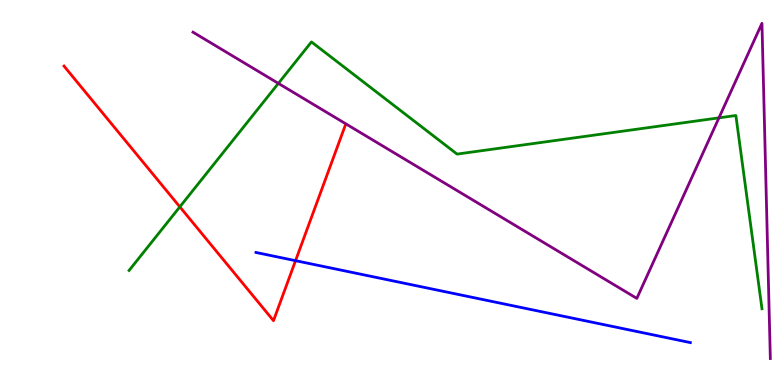[{'lines': ['blue', 'red'], 'intersections': [{'x': 3.81, 'y': 3.23}]}, {'lines': ['green', 'red'], 'intersections': [{'x': 2.32, 'y': 4.63}]}, {'lines': ['purple', 'red'], 'intersections': []}, {'lines': ['blue', 'green'], 'intersections': []}, {'lines': ['blue', 'purple'], 'intersections': []}, {'lines': ['green', 'purple'], 'intersections': [{'x': 3.59, 'y': 7.83}, {'x': 9.28, 'y': 6.94}]}]